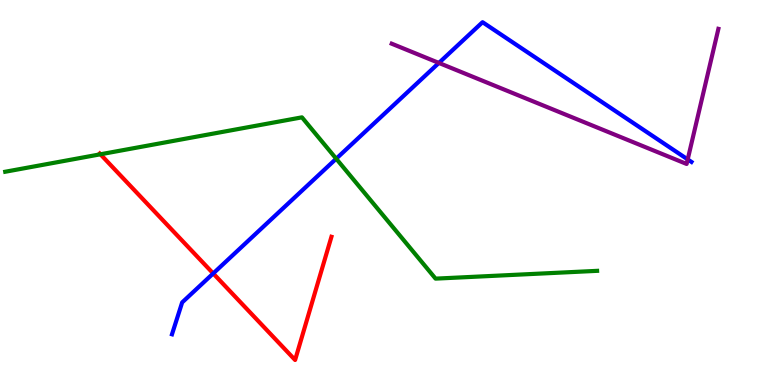[{'lines': ['blue', 'red'], 'intersections': [{'x': 2.75, 'y': 2.9}]}, {'lines': ['green', 'red'], 'intersections': [{'x': 1.3, 'y': 5.99}]}, {'lines': ['purple', 'red'], 'intersections': []}, {'lines': ['blue', 'green'], 'intersections': [{'x': 4.34, 'y': 5.88}]}, {'lines': ['blue', 'purple'], 'intersections': [{'x': 5.66, 'y': 8.37}, {'x': 8.87, 'y': 5.86}]}, {'lines': ['green', 'purple'], 'intersections': []}]